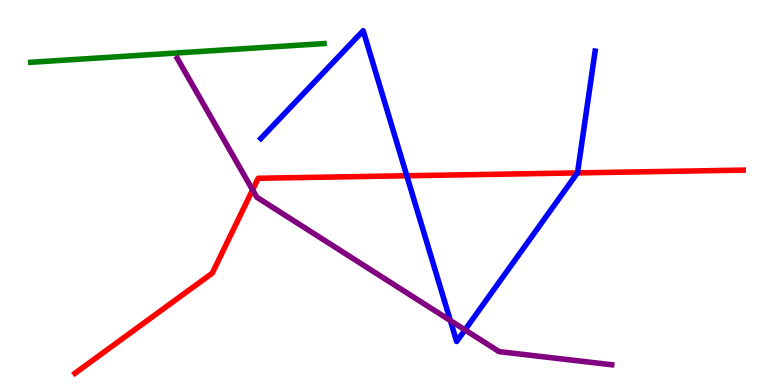[{'lines': ['blue', 'red'], 'intersections': [{'x': 5.25, 'y': 5.43}, {'x': 7.45, 'y': 5.51}]}, {'lines': ['green', 'red'], 'intersections': []}, {'lines': ['purple', 'red'], 'intersections': [{'x': 3.26, 'y': 5.07}]}, {'lines': ['blue', 'green'], 'intersections': []}, {'lines': ['blue', 'purple'], 'intersections': [{'x': 5.81, 'y': 1.67}, {'x': 6.0, 'y': 1.43}]}, {'lines': ['green', 'purple'], 'intersections': []}]